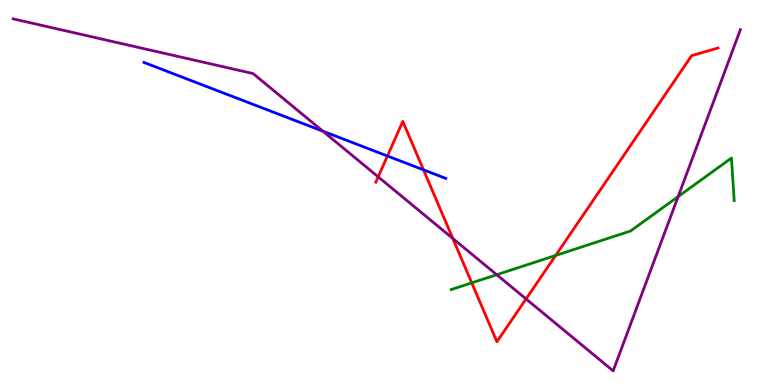[{'lines': ['blue', 'red'], 'intersections': [{'x': 5.0, 'y': 5.95}, {'x': 5.46, 'y': 5.59}]}, {'lines': ['green', 'red'], 'intersections': [{'x': 6.09, 'y': 2.65}, {'x': 7.17, 'y': 3.36}]}, {'lines': ['purple', 'red'], 'intersections': [{'x': 4.88, 'y': 5.41}, {'x': 5.84, 'y': 3.81}, {'x': 6.79, 'y': 2.24}]}, {'lines': ['blue', 'green'], 'intersections': []}, {'lines': ['blue', 'purple'], 'intersections': [{'x': 4.17, 'y': 6.59}]}, {'lines': ['green', 'purple'], 'intersections': [{'x': 6.41, 'y': 2.86}, {'x': 8.75, 'y': 4.89}]}]